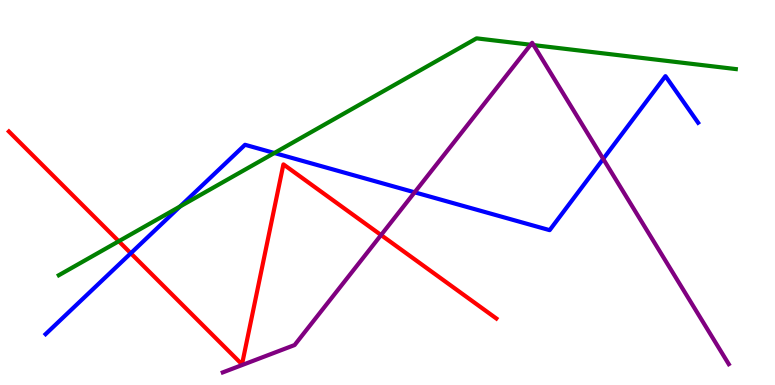[{'lines': ['blue', 'red'], 'intersections': [{'x': 1.69, 'y': 3.42}]}, {'lines': ['green', 'red'], 'intersections': [{'x': 1.53, 'y': 3.73}]}, {'lines': ['purple', 'red'], 'intersections': [{'x': 4.92, 'y': 3.9}]}, {'lines': ['blue', 'green'], 'intersections': [{'x': 2.32, 'y': 4.64}, {'x': 3.54, 'y': 6.03}]}, {'lines': ['blue', 'purple'], 'intersections': [{'x': 5.35, 'y': 5.0}, {'x': 7.78, 'y': 5.87}]}, {'lines': ['green', 'purple'], 'intersections': [{'x': 6.85, 'y': 8.84}, {'x': 6.89, 'y': 8.83}]}]